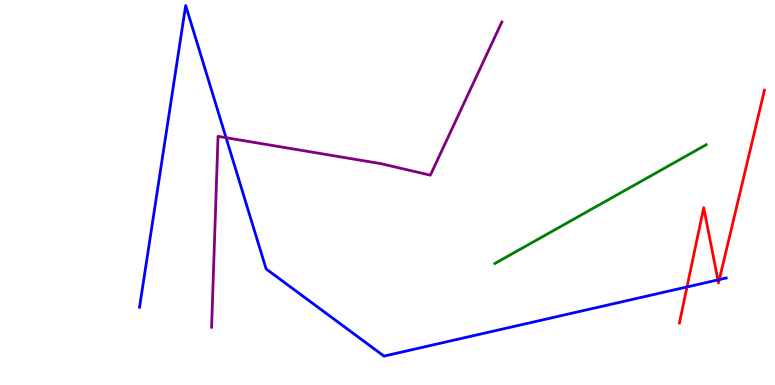[{'lines': ['blue', 'red'], 'intersections': [{'x': 8.86, 'y': 2.55}, {'x': 9.26, 'y': 2.73}, {'x': 9.28, 'y': 2.74}]}, {'lines': ['green', 'red'], 'intersections': []}, {'lines': ['purple', 'red'], 'intersections': []}, {'lines': ['blue', 'green'], 'intersections': []}, {'lines': ['blue', 'purple'], 'intersections': [{'x': 2.92, 'y': 6.42}]}, {'lines': ['green', 'purple'], 'intersections': []}]